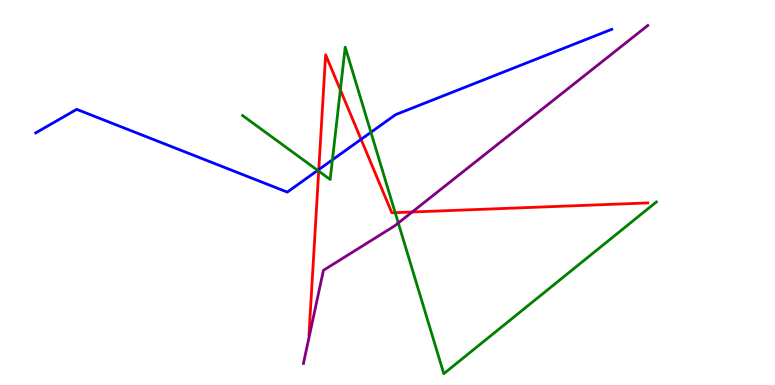[{'lines': ['blue', 'red'], 'intersections': [{'x': 4.11, 'y': 5.6}, {'x': 4.66, 'y': 6.38}]}, {'lines': ['green', 'red'], 'intersections': [{'x': 4.11, 'y': 5.56}, {'x': 4.39, 'y': 7.66}, {'x': 5.1, 'y': 4.48}]}, {'lines': ['purple', 'red'], 'intersections': [{'x': 5.32, 'y': 4.49}]}, {'lines': ['blue', 'green'], 'intersections': [{'x': 4.1, 'y': 5.57}, {'x': 4.29, 'y': 5.85}, {'x': 4.79, 'y': 6.56}]}, {'lines': ['blue', 'purple'], 'intersections': []}, {'lines': ['green', 'purple'], 'intersections': [{'x': 5.14, 'y': 4.21}]}]